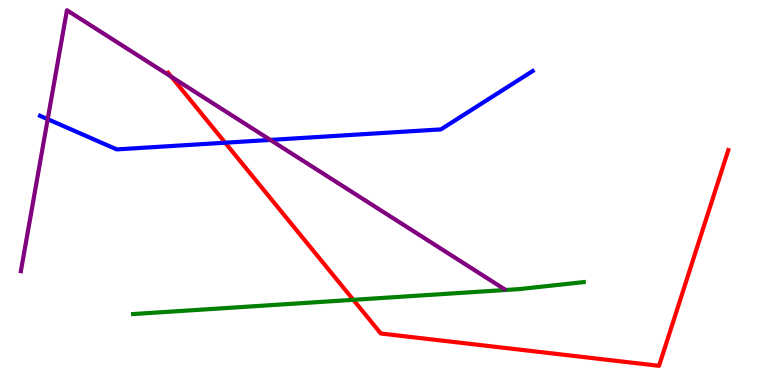[{'lines': ['blue', 'red'], 'intersections': [{'x': 2.91, 'y': 6.29}]}, {'lines': ['green', 'red'], 'intersections': [{'x': 4.56, 'y': 2.21}]}, {'lines': ['purple', 'red'], 'intersections': [{'x': 2.21, 'y': 8.0}]}, {'lines': ['blue', 'green'], 'intersections': []}, {'lines': ['blue', 'purple'], 'intersections': [{'x': 0.616, 'y': 6.9}, {'x': 3.49, 'y': 6.37}]}, {'lines': ['green', 'purple'], 'intersections': []}]